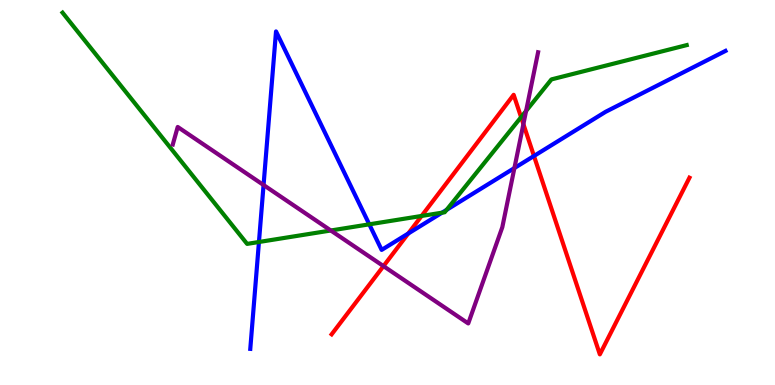[{'lines': ['blue', 'red'], 'intersections': [{'x': 5.27, 'y': 3.94}, {'x': 6.89, 'y': 5.95}]}, {'lines': ['green', 'red'], 'intersections': [{'x': 5.44, 'y': 4.39}, {'x': 6.72, 'y': 6.96}]}, {'lines': ['purple', 'red'], 'intersections': [{'x': 4.95, 'y': 3.09}, {'x': 6.75, 'y': 6.78}]}, {'lines': ['blue', 'green'], 'intersections': [{'x': 3.34, 'y': 3.71}, {'x': 4.76, 'y': 4.17}, {'x': 5.7, 'y': 4.48}, {'x': 5.76, 'y': 4.55}]}, {'lines': ['blue', 'purple'], 'intersections': [{'x': 3.4, 'y': 5.19}, {'x': 6.64, 'y': 5.64}]}, {'lines': ['green', 'purple'], 'intersections': [{'x': 4.27, 'y': 4.01}, {'x': 6.79, 'y': 7.12}]}]